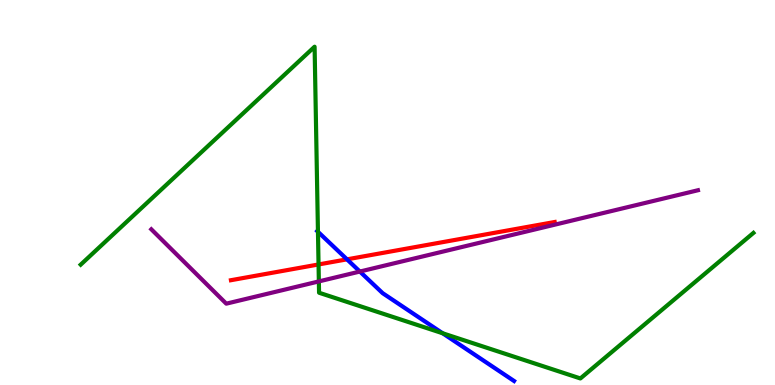[{'lines': ['blue', 'red'], 'intersections': [{'x': 4.48, 'y': 3.26}]}, {'lines': ['green', 'red'], 'intersections': [{'x': 4.11, 'y': 3.13}]}, {'lines': ['purple', 'red'], 'intersections': []}, {'lines': ['blue', 'green'], 'intersections': [{'x': 4.1, 'y': 3.98}, {'x': 5.71, 'y': 1.34}]}, {'lines': ['blue', 'purple'], 'intersections': [{'x': 4.64, 'y': 2.95}]}, {'lines': ['green', 'purple'], 'intersections': [{'x': 4.11, 'y': 2.69}]}]